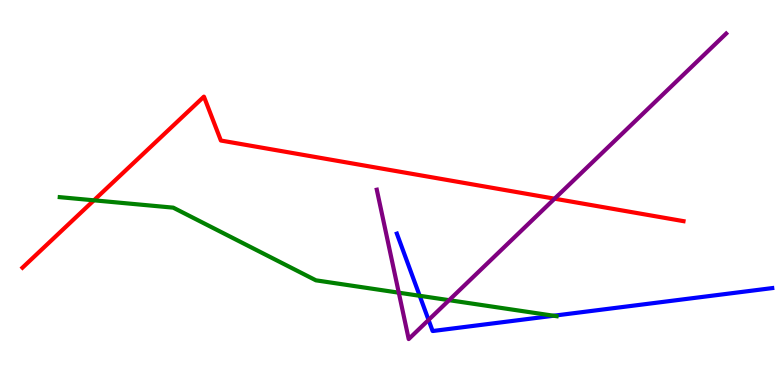[{'lines': ['blue', 'red'], 'intersections': []}, {'lines': ['green', 'red'], 'intersections': [{'x': 1.21, 'y': 4.8}]}, {'lines': ['purple', 'red'], 'intersections': [{'x': 7.16, 'y': 4.84}]}, {'lines': ['blue', 'green'], 'intersections': [{'x': 5.42, 'y': 2.32}, {'x': 7.14, 'y': 1.8}]}, {'lines': ['blue', 'purple'], 'intersections': [{'x': 5.53, 'y': 1.69}]}, {'lines': ['green', 'purple'], 'intersections': [{'x': 5.15, 'y': 2.4}, {'x': 5.79, 'y': 2.2}]}]